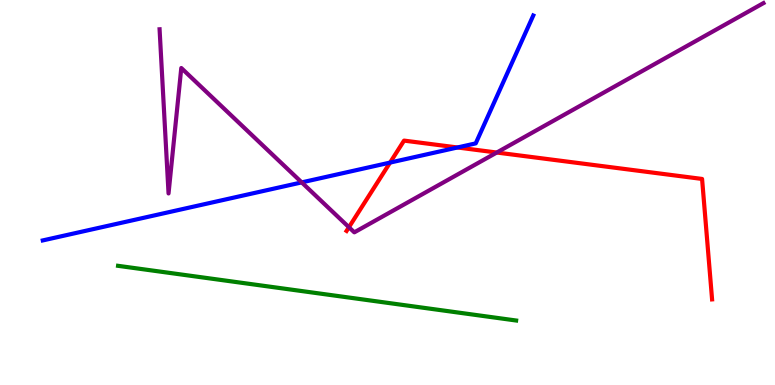[{'lines': ['blue', 'red'], 'intersections': [{'x': 5.03, 'y': 5.78}, {'x': 5.9, 'y': 6.17}]}, {'lines': ['green', 'red'], 'intersections': []}, {'lines': ['purple', 'red'], 'intersections': [{'x': 4.5, 'y': 4.1}, {'x': 6.41, 'y': 6.04}]}, {'lines': ['blue', 'green'], 'intersections': []}, {'lines': ['blue', 'purple'], 'intersections': [{'x': 3.89, 'y': 5.26}]}, {'lines': ['green', 'purple'], 'intersections': []}]